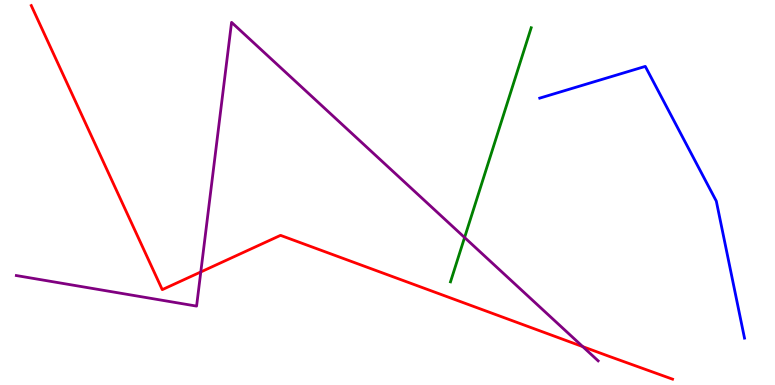[{'lines': ['blue', 'red'], 'intersections': []}, {'lines': ['green', 'red'], 'intersections': []}, {'lines': ['purple', 'red'], 'intersections': [{'x': 2.59, 'y': 2.94}, {'x': 7.52, 'y': 0.997}]}, {'lines': ['blue', 'green'], 'intersections': []}, {'lines': ['blue', 'purple'], 'intersections': []}, {'lines': ['green', 'purple'], 'intersections': [{'x': 5.99, 'y': 3.83}]}]